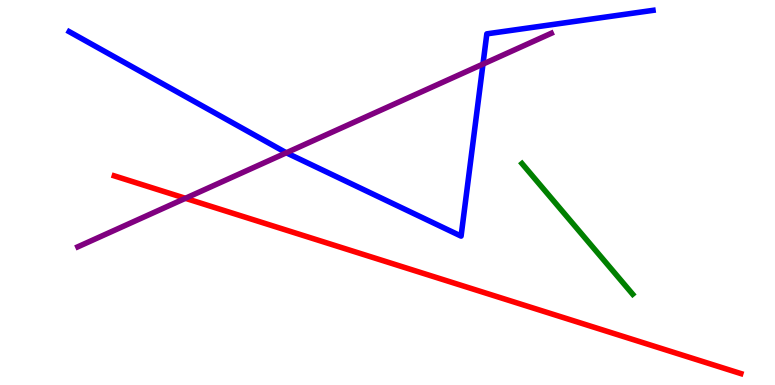[{'lines': ['blue', 'red'], 'intersections': []}, {'lines': ['green', 'red'], 'intersections': []}, {'lines': ['purple', 'red'], 'intersections': [{'x': 2.39, 'y': 4.85}]}, {'lines': ['blue', 'green'], 'intersections': []}, {'lines': ['blue', 'purple'], 'intersections': [{'x': 3.69, 'y': 6.03}, {'x': 6.23, 'y': 8.34}]}, {'lines': ['green', 'purple'], 'intersections': []}]